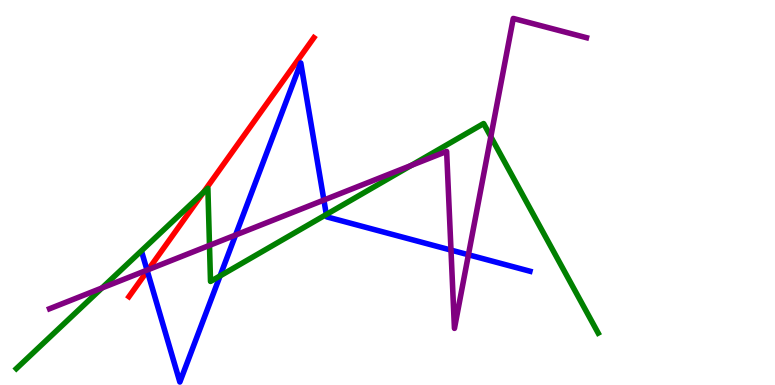[{'lines': ['blue', 'red'], 'intersections': [{'x': 1.9, 'y': 2.96}]}, {'lines': ['green', 'red'], 'intersections': [{'x': 2.62, 'y': 5.0}]}, {'lines': ['purple', 'red'], 'intersections': [{'x': 1.91, 'y': 3.0}]}, {'lines': ['blue', 'green'], 'intersections': [{'x': 2.84, 'y': 2.83}, {'x': 4.21, 'y': 4.43}]}, {'lines': ['blue', 'purple'], 'intersections': [{'x': 1.9, 'y': 2.98}, {'x': 3.04, 'y': 3.9}, {'x': 4.18, 'y': 4.8}, {'x': 5.82, 'y': 3.5}, {'x': 6.04, 'y': 3.38}]}, {'lines': ['green', 'purple'], 'intersections': [{'x': 1.32, 'y': 2.52}, {'x': 2.7, 'y': 3.63}, {'x': 5.3, 'y': 5.7}, {'x': 6.33, 'y': 6.45}]}]